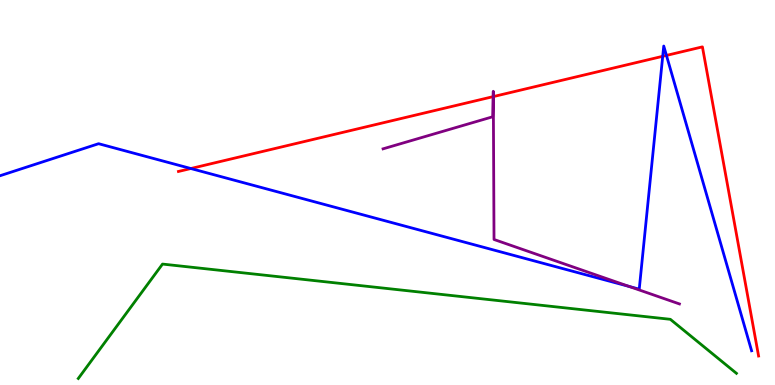[{'lines': ['blue', 'red'], 'intersections': [{'x': 2.46, 'y': 5.62}, {'x': 8.55, 'y': 8.54}, {'x': 8.6, 'y': 8.56}]}, {'lines': ['green', 'red'], 'intersections': []}, {'lines': ['purple', 'red'], 'intersections': [{'x': 6.36, 'y': 7.49}, {'x': 6.37, 'y': 7.49}]}, {'lines': ['blue', 'green'], 'intersections': []}, {'lines': ['blue', 'purple'], 'intersections': [{'x': 8.12, 'y': 2.56}]}, {'lines': ['green', 'purple'], 'intersections': []}]